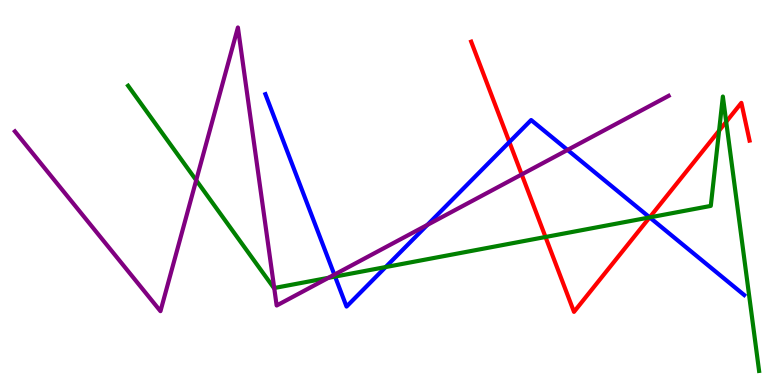[{'lines': ['blue', 'red'], 'intersections': [{'x': 6.57, 'y': 6.31}, {'x': 8.38, 'y': 4.35}]}, {'lines': ['green', 'red'], 'intersections': [{'x': 7.04, 'y': 3.84}, {'x': 8.38, 'y': 4.35}, {'x': 9.28, 'y': 6.61}, {'x': 9.37, 'y': 6.84}]}, {'lines': ['purple', 'red'], 'intersections': [{'x': 6.73, 'y': 5.47}]}, {'lines': ['blue', 'green'], 'intersections': [{'x': 4.32, 'y': 2.82}, {'x': 4.98, 'y': 3.06}, {'x': 8.38, 'y': 4.35}]}, {'lines': ['blue', 'purple'], 'intersections': [{'x': 4.31, 'y': 2.87}, {'x': 5.51, 'y': 4.16}, {'x': 7.32, 'y': 6.11}]}, {'lines': ['green', 'purple'], 'intersections': [{'x': 2.53, 'y': 5.32}, {'x': 3.54, 'y': 2.52}, {'x': 4.24, 'y': 2.78}]}]